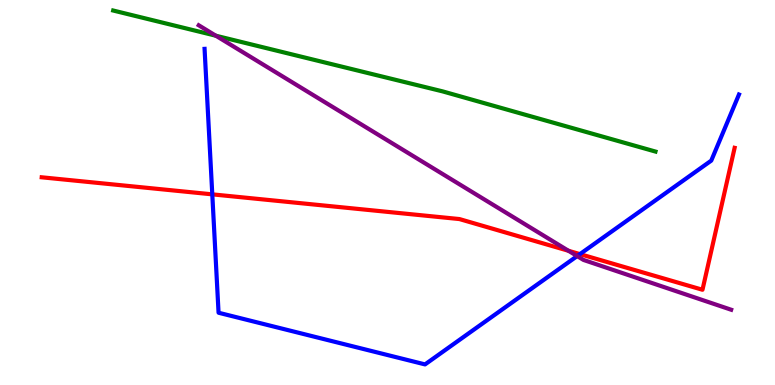[{'lines': ['blue', 'red'], 'intersections': [{'x': 2.74, 'y': 4.95}, {'x': 7.48, 'y': 3.4}]}, {'lines': ['green', 'red'], 'intersections': []}, {'lines': ['purple', 'red'], 'intersections': [{'x': 7.34, 'y': 3.49}]}, {'lines': ['blue', 'green'], 'intersections': []}, {'lines': ['blue', 'purple'], 'intersections': [{'x': 7.45, 'y': 3.35}]}, {'lines': ['green', 'purple'], 'intersections': [{'x': 2.79, 'y': 9.07}]}]